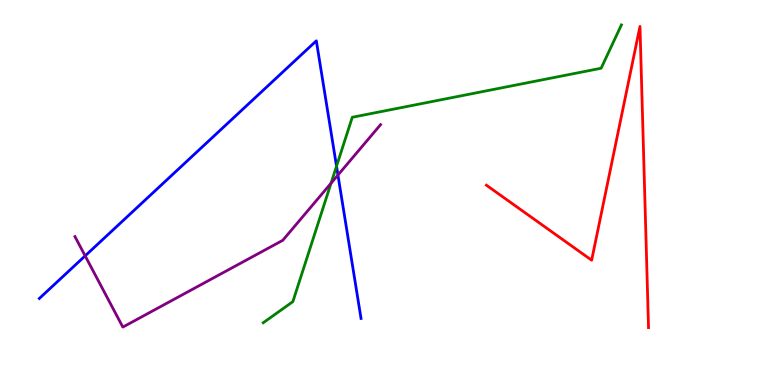[{'lines': ['blue', 'red'], 'intersections': []}, {'lines': ['green', 'red'], 'intersections': []}, {'lines': ['purple', 'red'], 'intersections': []}, {'lines': ['blue', 'green'], 'intersections': [{'x': 4.34, 'y': 5.68}]}, {'lines': ['blue', 'purple'], 'intersections': [{'x': 1.1, 'y': 3.35}, {'x': 4.36, 'y': 5.45}]}, {'lines': ['green', 'purple'], 'intersections': [{'x': 4.27, 'y': 5.24}]}]